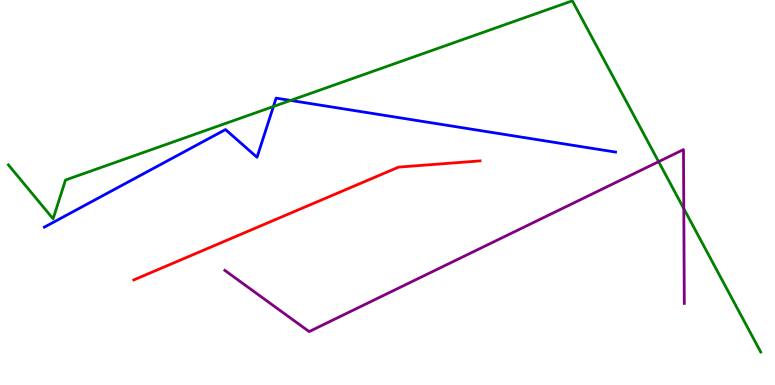[{'lines': ['blue', 'red'], 'intersections': []}, {'lines': ['green', 'red'], 'intersections': []}, {'lines': ['purple', 'red'], 'intersections': []}, {'lines': ['blue', 'green'], 'intersections': [{'x': 3.53, 'y': 7.23}, {'x': 3.75, 'y': 7.39}]}, {'lines': ['blue', 'purple'], 'intersections': []}, {'lines': ['green', 'purple'], 'intersections': [{'x': 8.5, 'y': 5.8}, {'x': 8.82, 'y': 4.58}]}]